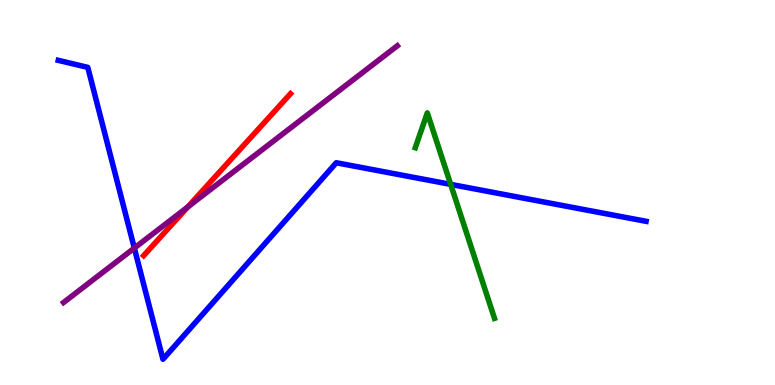[{'lines': ['blue', 'red'], 'intersections': []}, {'lines': ['green', 'red'], 'intersections': []}, {'lines': ['purple', 'red'], 'intersections': [{'x': 2.42, 'y': 4.62}]}, {'lines': ['blue', 'green'], 'intersections': [{'x': 5.82, 'y': 5.21}]}, {'lines': ['blue', 'purple'], 'intersections': [{'x': 1.73, 'y': 3.56}]}, {'lines': ['green', 'purple'], 'intersections': []}]